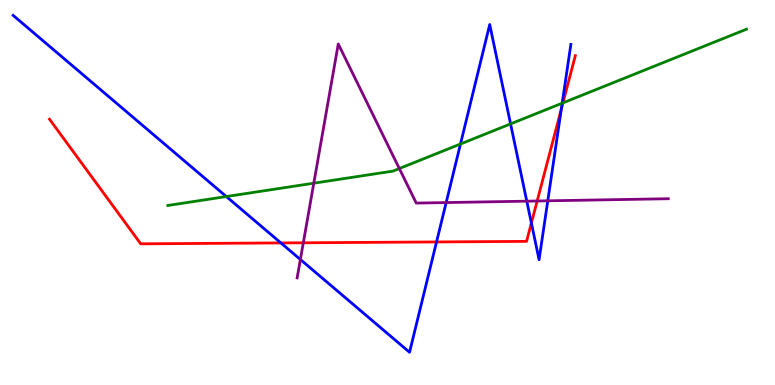[{'lines': ['blue', 'red'], 'intersections': [{'x': 3.62, 'y': 3.69}, {'x': 5.63, 'y': 3.72}, {'x': 6.86, 'y': 4.21}, {'x': 7.24, 'y': 7.17}]}, {'lines': ['green', 'red'], 'intersections': [{'x': 7.26, 'y': 7.33}]}, {'lines': ['purple', 'red'], 'intersections': [{'x': 3.91, 'y': 3.69}, {'x': 6.93, 'y': 4.78}]}, {'lines': ['blue', 'green'], 'intersections': [{'x': 2.92, 'y': 4.89}, {'x': 5.94, 'y': 6.26}, {'x': 6.59, 'y': 6.78}, {'x': 7.25, 'y': 7.32}]}, {'lines': ['blue', 'purple'], 'intersections': [{'x': 3.88, 'y': 3.26}, {'x': 5.76, 'y': 4.74}, {'x': 6.8, 'y': 4.77}, {'x': 7.07, 'y': 4.78}]}, {'lines': ['green', 'purple'], 'intersections': [{'x': 4.05, 'y': 5.24}, {'x': 5.15, 'y': 5.62}]}]